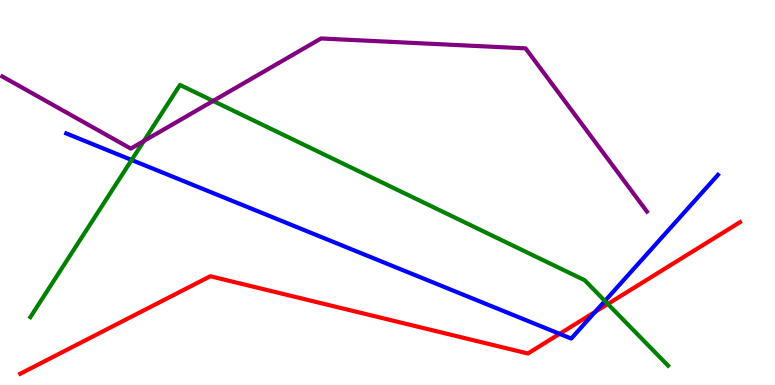[{'lines': ['blue', 'red'], 'intersections': [{'x': 7.22, 'y': 1.33}, {'x': 7.68, 'y': 1.9}]}, {'lines': ['green', 'red'], 'intersections': [{'x': 7.84, 'y': 2.1}]}, {'lines': ['purple', 'red'], 'intersections': []}, {'lines': ['blue', 'green'], 'intersections': [{'x': 1.7, 'y': 5.84}, {'x': 7.81, 'y': 2.18}]}, {'lines': ['blue', 'purple'], 'intersections': []}, {'lines': ['green', 'purple'], 'intersections': [{'x': 1.86, 'y': 6.34}, {'x': 2.75, 'y': 7.38}]}]